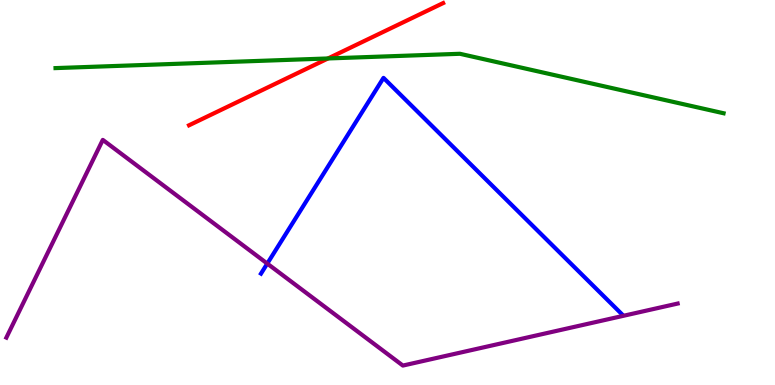[{'lines': ['blue', 'red'], 'intersections': []}, {'lines': ['green', 'red'], 'intersections': [{'x': 4.23, 'y': 8.48}]}, {'lines': ['purple', 'red'], 'intersections': []}, {'lines': ['blue', 'green'], 'intersections': []}, {'lines': ['blue', 'purple'], 'intersections': [{'x': 3.45, 'y': 3.15}]}, {'lines': ['green', 'purple'], 'intersections': []}]